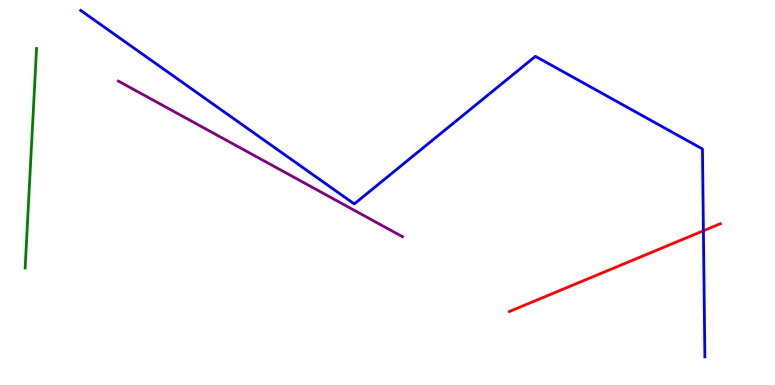[{'lines': ['blue', 'red'], 'intersections': [{'x': 9.08, 'y': 4.01}]}, {'lines': ['green', 'red'], 'intersections': []}, {'lines': ['purple', 'red'], 'intersections': []}, {'lines': ['blue', 'green'], 'intersections': []}, {'lines': ['blue', 'purple'], 'intersections': []}, {'lines': ['green', 'purple'], 'intersections': []}]